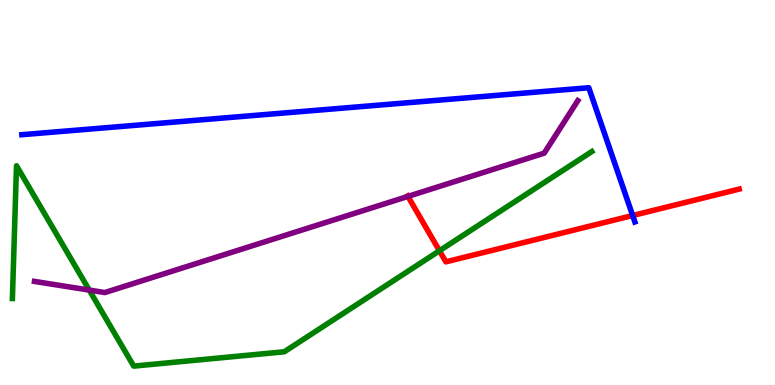[{'lines': ['blue', 'red'], 'intersections': [{'x': 8.16, 'y': 4.4}]}, {'lines': ['green', 'red'], 'intersections': [{'x': 5.67, 'y': 3.49}]}, {'lines': ['purple', 'red'], 'intersections': [{'x': 5.26, 'y': 4.9}]}, {'lines': ['blue', 'green'], 'intersections': []}, {'lines': ['blue', 'purple'], 'intersections': []}, {'lines': ['green', 'purple'], 'intersections': [{'x': 1.15, 'y': 2.47}]}]